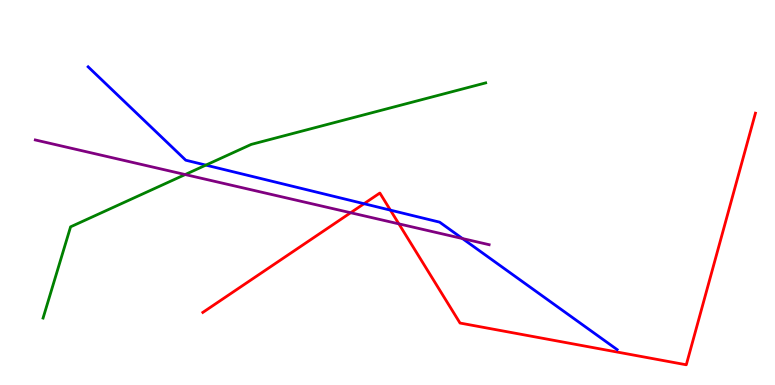[{'lines': ['blue', 'red'], 'intersections': [{'x': 4.7, 'y': 4.71}, {'x': 5.04, 'y': 4.54}]}, {'lines': ['green', 'red'], 'intersections': []}, {'lines': ['purple', 'red'], 'intersections': [{'x': 4.52, 'y': 4.47}, {'x': 5.15, 'y': 4.19}]}, {'lines': ['blue', 'green'], 'intersections': [{'x': 2.66, 'y': 5.71}]}, {'lines': ['blue', 'purple'], 'intersections': [{'x': 5.97, 'y': 3.8}]}, {'lines': ['green', 'purple'], 'intersections': [{'x': 2.39, 'y': 5.47}]}]